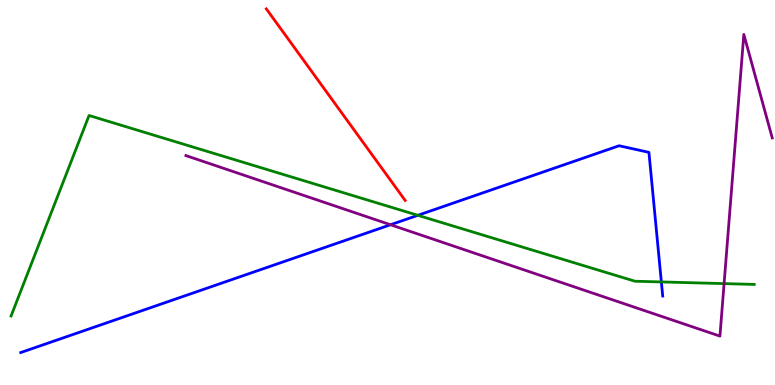[{'lines': ['blue', 'red'], 'intersections': []}, {'lines': ['green', 'red'], 'intersections': []}, {'lines': ['purple', 'red'], 'intersections': []}, {'lines': ['blue', 'green'], 'intersections': [{'x': 5.39, 'y': 4.41}, {'x': 8.53, 'y': 2.68}]}, {'lines': ['blue', 'purple'], 'intersections': [{'x': 5.04, 'y': 4.16}]}, {'lines': ['green', 'purple'], 'intersections': [{'x': 9.34, 'y': 2.63}]}]